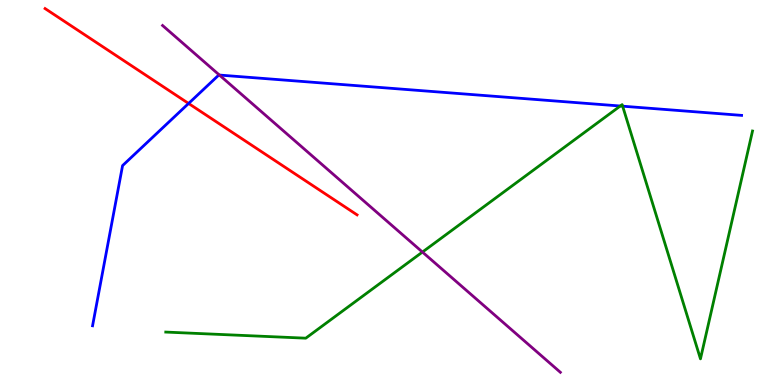[{'lines': ['blue', 'red'], 'intersections': [{'x': 2.43, 'y': 7.31}]}, {'lines': ['green', 'red'], 'intersections': []}, {'lines': ['purple', 'red'], 'intersections': []}, {'lines': ['blue', 'green'], 'intersections': [{'x': 8.0, 'y': 7.25}, {'x': 8.03, 'y': 7.24}]}, {'lines': ['blue', 'purple'], 'intersections': [{'x': 2.83, 'y': 8.05}]}, {'lines': ['green', 'purple'], 'intersections': [{'x': 5.45, 'y': 3.45}]}]